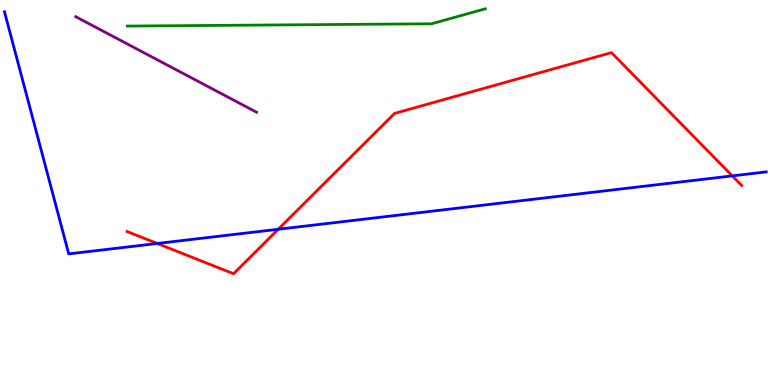[{'lines': ['blue', 'red'], 'intersections': [{'x': 2.03, 'y': 3.68}, {'x': 3.59, 'y': 4.05}, {'x': 9.45, 'y': 5.43}]}, {'lines': ['green', 'red'], 'intersections': []}, {'lines': ['purple', 'red'], 'intersections': []}, {'lines': ['blue', 'green'], 'intersections': []}, {'lines': ['blue', 'purple'], 'intersections': []}, {'lines': ['green', 'purple'], 'intersections': []}]